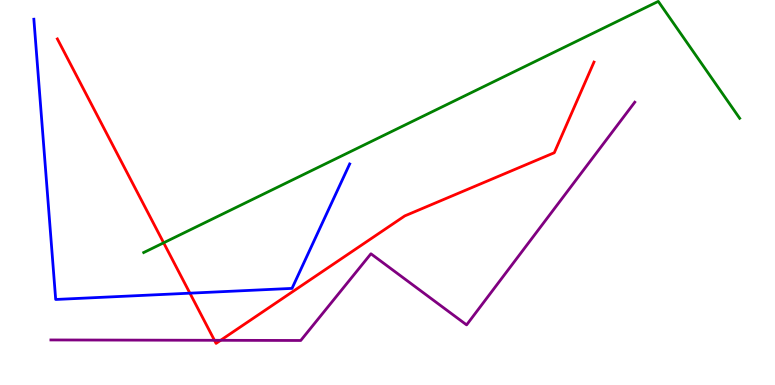[{'lines': ['blue', 'red'], 'intersections': [{'x': 2.45, 'y': 2.38}]}, {'lines': ['green', 'red'], 'intersections': [{'x': 2.11, 'y': 3.69}]}, {'lines': ['purple', 'red'], 'intersections': [{'x': 2.77, 'y': 1.16}, {'x': 2.85, 'y': 1.16}]}, {'lines': ['blue', 'green'], 'intersections': []}, {'lines': ['blue', 'purple'], 'intersections': []}, {'lines': ['green', 'purple'], 'intersections': []}]